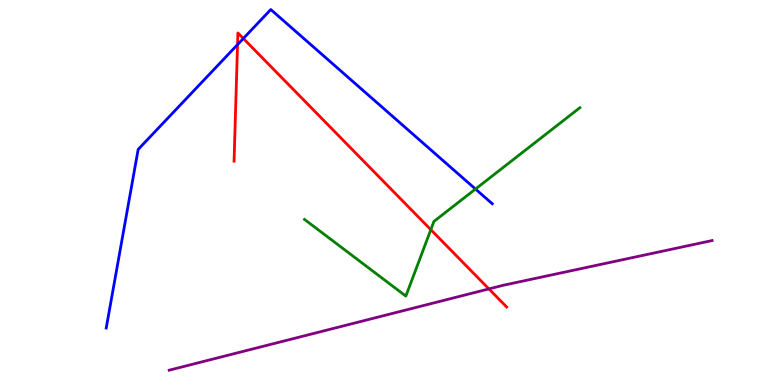[{'lines': ['blue', 'red'], 'intersections': [{'x': 3.07, 'y': 8.84}, {'x': 3.14, 'y': 9.0}]}, {'lines': ['green', 'red'], 'intersections': [{'x': 5.56, 'y': 4.03}]}, {'lines': ['purple', 'red'], 'intersections': [{'x': 6.31, 'y': 2.5}]}, {'lines': ['blue', 'green'], 'intersections': [{'x': 6.14, 'y': 5.09}]}, {'lines': ['blue', 'purple'], 'intersections': []}, {'lines': ['green', 'purple'], 'intersections': []}]